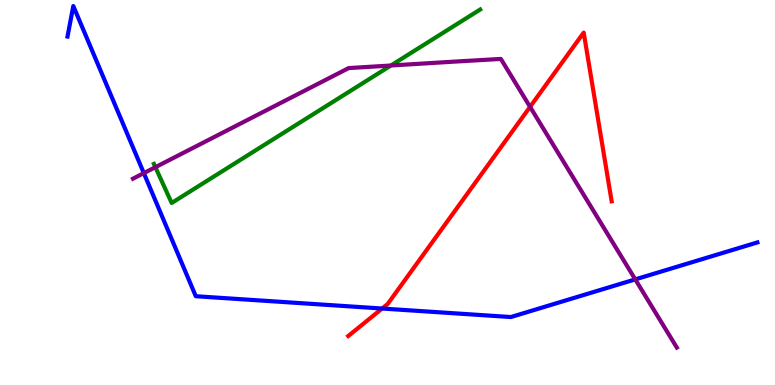[{'lines': ['blue', 'red'], 'intersections': [{'x': 4.93, 'y': 1.99}]}, {'lines': ['green', 'red'], 'intersections': []}, {'lines': ['purple', 'red'], 'intersections': [{'x': 6.84, 'y': 7.22}]}, {'lines': ['blue', 'green'], 'intersections': []}, {'lines': ['blue', 'purple'], 'intersections': [{'x': 1.86, 'y': 5.5}, {'x': 8.2, 'y': 2.74}]}, {'lines': ['green', 'purple'], 'intersections': [{'x': 2.01, 'y': 5.66}, {'x': 5.04, 'y': 8.3}]}]